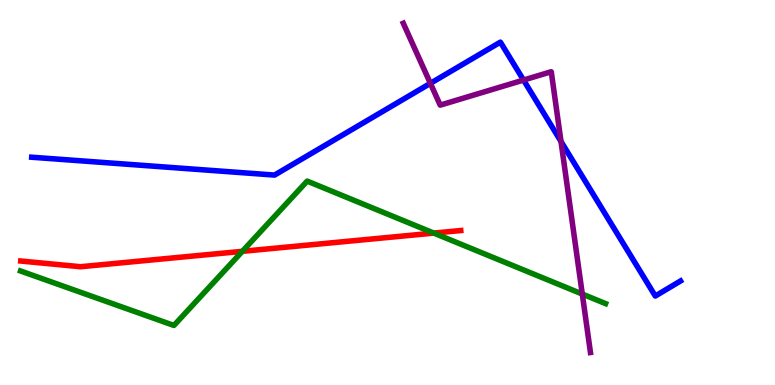[{'lines': ['blue', 'red'], 'intersections': []}, {'lines': ['green', 'red'], 'intersections': [{'x': 3.13, 'y': 3.47}, {'x': 5.6, 'y': 3.95}]}, {'lines': ['purple', 'red'], 'intersections': []}, {'lines': ['blue', 'green'], 'intersections': []}, {'lines': ['blue', 'purple'], 'intersections': [{'x': 5.55, 'y': 7.84}, {'x': 6.76, 'y': 7.92}, {'x': 7.24, 'y': 6.33}]}, {'lines': ['green', 'purple'], 'intersections': [{'x': 7.51, 'y': 2.36}]}]